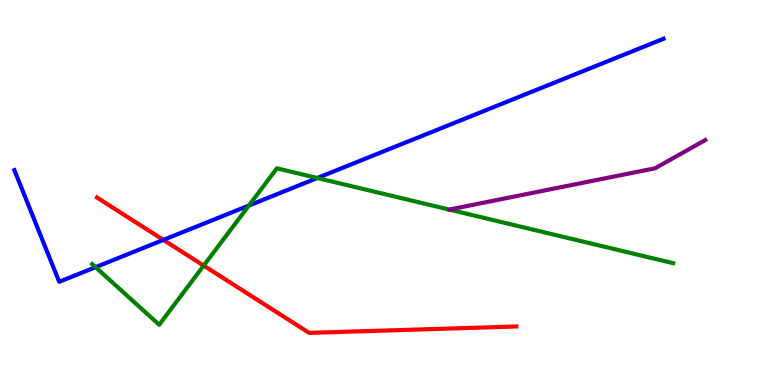[{'lines': ['blue', 'red'], 'intersections': [{'x': 2.11, 'y': 3.77}]}, {'lines': ['green', 'red'], 'intersections': [{'x': 2.63, 'y': 3.1}]}, {'lines': ['purple', 'red'], 'intersections': []}, {'lines': ['blue', 'green'], 'intersections': [{'x': 1.23, 'y': 3.06}, {'x': 3.21, 'y': 4.66}, {'x': 4.09, 'y': 5.38}]}, {'lines': ['blue', 'purple'], 'intersections': []}, {'lines': ['green', 'purple'], 'intersections': []}]